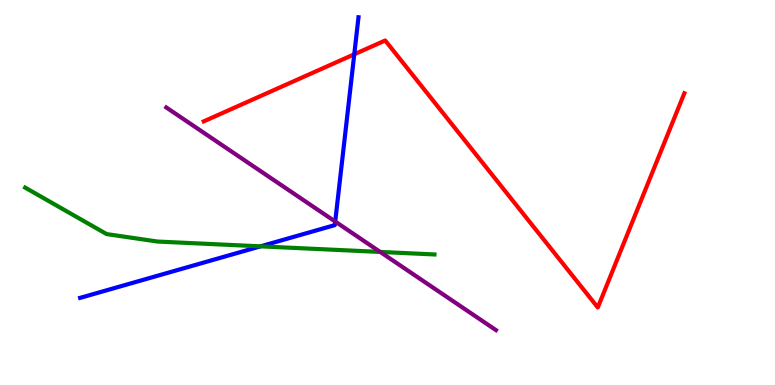[{'lines': ['blue', 'red'], 'intersections': [{'x': 4.57, 'y': 8.59}]}, {'lines': ['green', 'red'], 'intersections': []}, {'lines': ['purple', 'red'], 'intersections': []}, {'lines': ['blue', 'green'], 'intersections': [{'x': 3.36, 'y': 3.6}]}, {'lines': ['blue', 'purple'], 'intersections': [{'x': 4.33, 'y': 4.25}]}, {'lines': ['green', 'purple'], 'intersections': [{'x': 4.91, 'y': 3.46}]}]